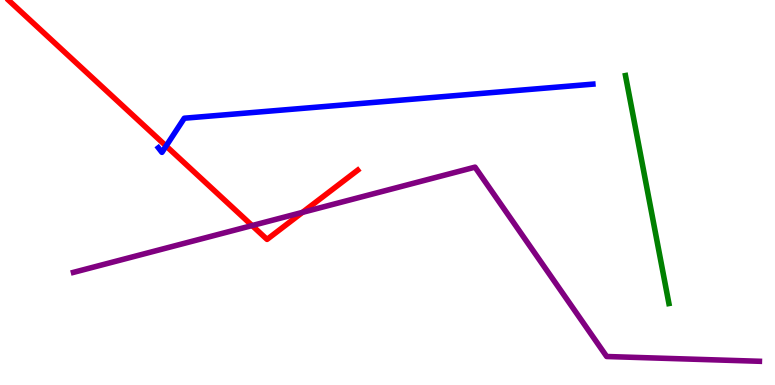[{'lines': ['blue', 'red'], 'intersections': [{'x': 2.14, 'y': 6.21}]}, {'lines': ['green', 'red'], 'intersections': []}, {'lines': ['purple', 'red'], 'intersections': [{'x': 3.25, 'y': 4.14}, {'x': 3.9, 'y': 4.48}]}, {'lines': ['blue', 'green'], 'intersections': []}, {'lines': ['blue', 'purple'], 'intersections': []}, {'lines': ['green', 'purple'], 'intersections': []}]